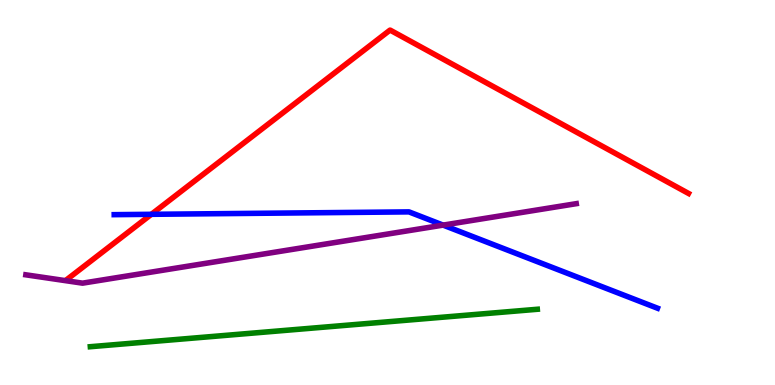[{'lines': ['blue', 'red'], 'intersections': [{'x': 1.95, 'y': 4.43}]}, {'lines': ['green', 'red'], 'intersections': []}, {'lines': ['purple', 'red'], 'intersections': []}, {'lines': ['blue', 'green'], 'intersections': []}, {'lines': ['blue', 'purple'], 'intersections': [{'x': 5.72, 'y': 4.15}]}, {'lines': ['green', 'purple'], 'intersections': []}]